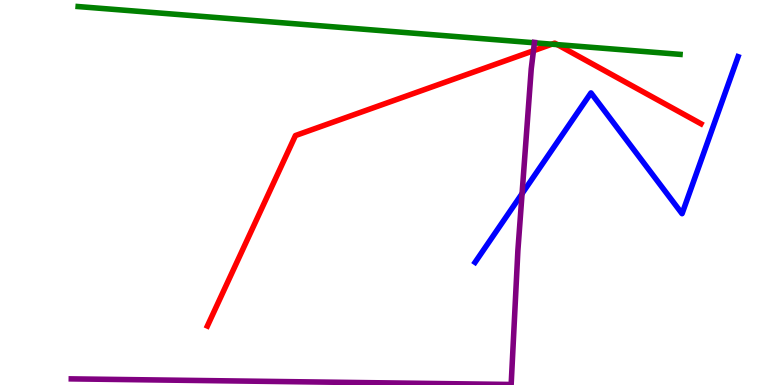[{'lines': ['blue', 'red'], 'intersections': []}, {'lines': ['green', 'red'], 'intersections': [{'x': 7.12, 'y': 8.85}, {'x': 7.19, 'y': 8.84}]}, {'lines': ['purple', 'red'], 'intersections': [{'x': 6.88, 'y': 8.68}]}, {'lines': ['blue', 'green'], 'intersections': []}, {'lines': ['blue', 'purple'], 'intersections': [{'x': 6.74, 'y': 4.97}]}, {'lines': ['green', 'purple'], 'intersections': [{'x': 6.9, 'y': 8.89}]}]